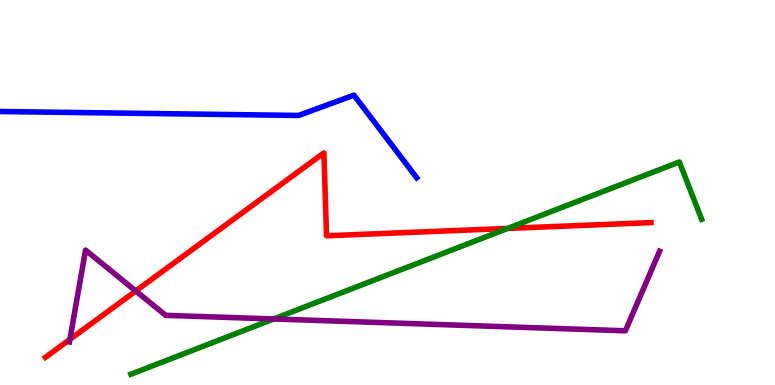[{'lines': ['blue', 'red'], 'intersections': []}, {'lines': ['green', 'red'], 'intersections': [{'x': 6.55, 'y': 4.07}]}, {'lines': ['purple', 'red'], 'intersections': [{'x': 0.902, 'y': 1.18}, {'x': 1.75, 'y': 2.44}]}, {'lines': ['blue', 'green'], 'intersections': []}, {'lines': ['blue', 'purple'], 'intersections': []}, {'lines': ['green', 'purple'], 'intersections': [{'x': 3.53, 'y': 1.71}]}]